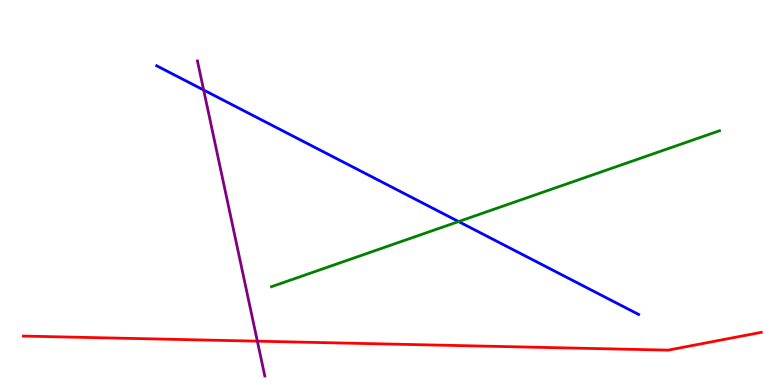[{'lines': ['blue', 'red'], 'intersections': []}, {'lines': ['green', 'red'], 'intersections': []}, {'lines': ['purple', 'red'], 'intersections': [{'x': 3.32, 'y': 1.14}]}, {'lines': ['blue', 'green'], 'intersections': [{'x': 5.92, 'y': 4.25}]}, {'lines': ['blue', 'purple'], 'intersections': [{'x': 2.63, 'y': 7.66}]}, {'lines': ['green', 'purple'], 'intersections': []}]